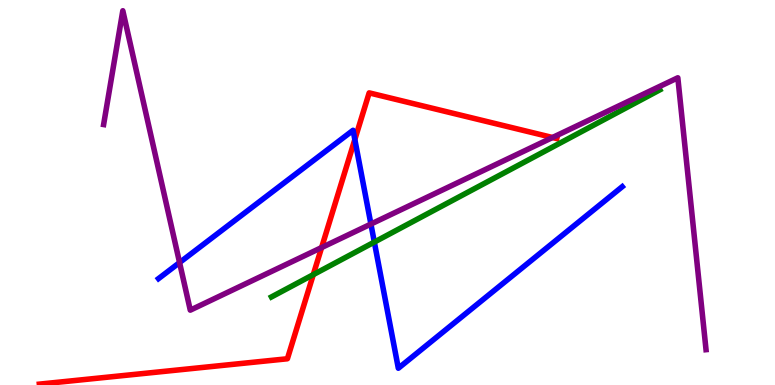[{'lines': ['blue', 'red'], 'intersections': [{'x': 4.58, 'y': 6.38}]}, {'lines': ['green', 'red'], 'intersections': [{'x': 4.04, 'y': 2.87}]}, {'lines': ['purple', 'red'], 'intersections': [{'x': 4.15, 'y': 3.57}, {'x': 7.13, 'y': 6.43}]}, {'lines': ['blue', 'green'], 'intersections': [{'x': 4.83, 'y': 3.71}]}, {'lines': ['blue', 'purple'], 'intersections': [{'x': 2.32, 'y': 3.18}, {'x': 4.79, 'y': 4.18}]}, {'lines': ['green', 'purple'], 'intersections': []}]